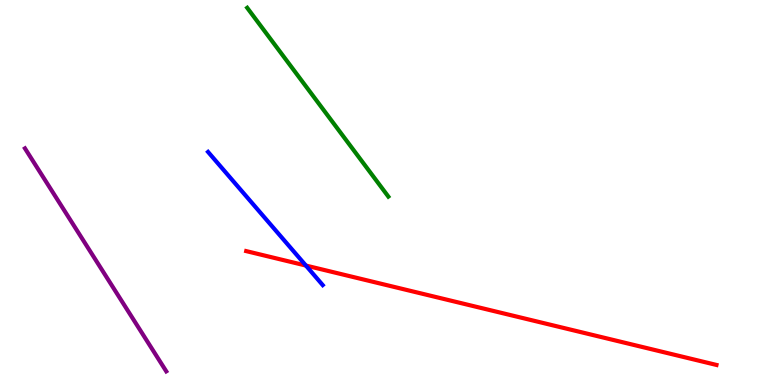[{'lines': ['blue', 'red'], 'intersections': [{'x': 3.95, 'y': 3.1}]}, {'lines': ['green', 'red'], 'intersections': []}, {'lines': ['purple', 'red'], 'intersections': []}, {'lines': ['blue', 'green'], 'intersections': []}, {'lines': ['blue', 'purple'], 'intersections': []}, {'lines': ['green', 'purple'], 'intersections': []}]